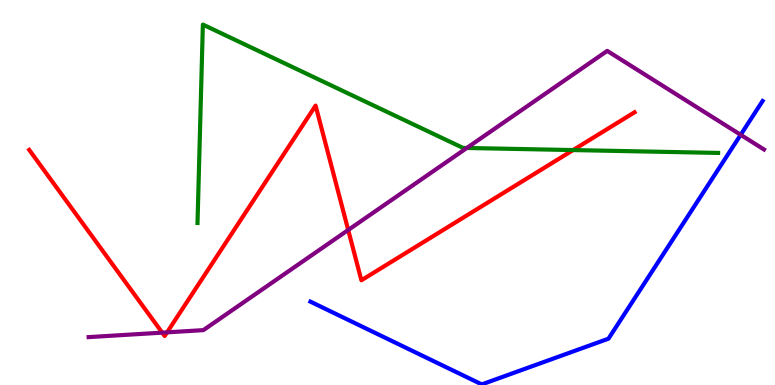[{'lines': ['blue', 'red'], 'intersections': []}, {'lines': ['green', 'red'], 'intersections': [{'x': 7.39, 'y': 6.1}]}, {'lines': ['purple', 'red'], 'intersections': [{'x': 2.09, 'y': 1.36}, {'x': 2.16, 'y': 1.37}, {'x': 4.49, 'y': 4.03}]}, {'lines': ['blue', 'green'], 'intersections': []}, {'lines': ['blue', 'purple'], 'intersections': [{'x': 9.56, 'y': 6.5}]}, {'lines': ['green', 'purple'], 'intersections': [{'x': 6.02, 'y': 6.16}]}]